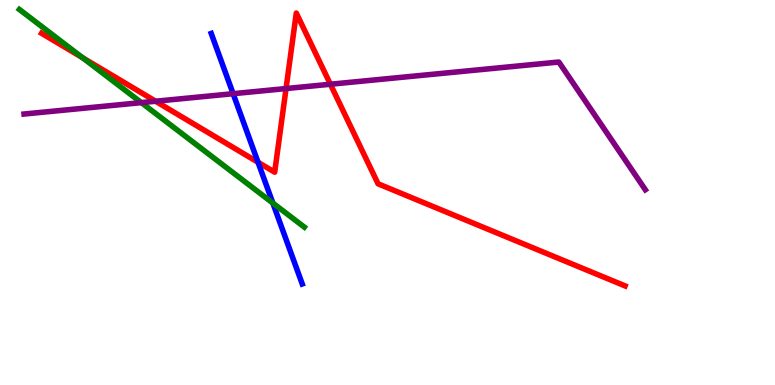[{'lines': ['blue', 'red'], 'intersections': [{'x': 3.33, 'y': 5.79}]}, {'lines': ['green', 'red'], 'intersections': [{'x': 1.07, 'y': 8.5}]}, {'lines': ['purple', 'red'], 'intersections': [{'x': 2.01, 'y': 7.37}, {'x': 3.69, 'y': 7.7}, {'x': 4.26, 'y': 7.81}]}, {'lines': ['blue', 'green'], 'intersections': [{'x': 3.52, 'y': 4.73}]}, {'lines': ['blue', 'purple'], 'intersections': [{'x': 3.01, 'y': 7.57}]}, {'lines': ['green', 'purple'], 'intersections': [{'x': 1.82, 'y': 7.33}]}]